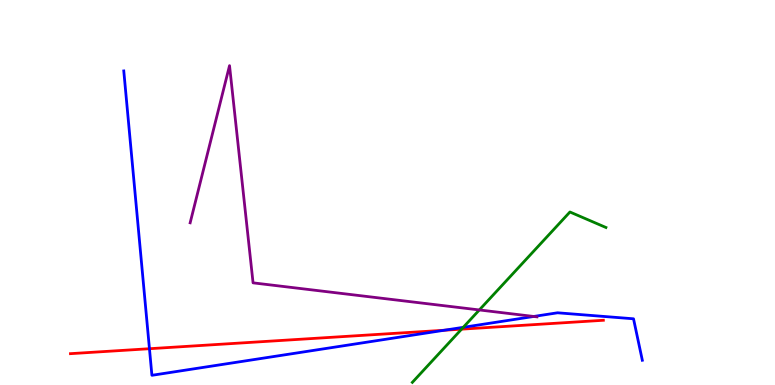[{'lines': ['blue', 'red'], 'intersections': [{'x': 1.93, 'y': 0.942}, {'x': 5.73, 'y': 1.42}]}, {'lines': ['green', 'red'], 'intersections': [{'x': 5.96, 'y': 1.45}]}, {'lines': ['purple', 'red'], 'intersections': []}, {'lines': ['blue', 'green'], 'intersections': [{'x': 5.98, 'y': 1.5}]}, {'lines': ['blue', 'purple'], 'intersections': [{'x': 6.89, 'y': 1.78}]}, {'lines': ['green', 'purple'], 'intersections': [{'x': 6.18, 'y': 1.95}]}]